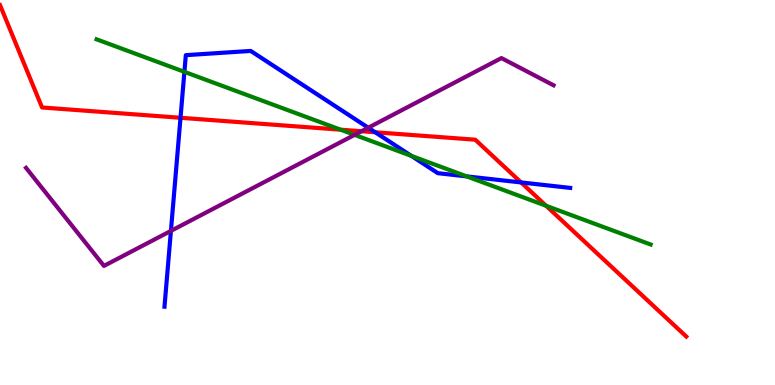[{'lines': ['blue', 'red'], 'intersections': [{'x': 2.33, 'y': 6.94}, {'x': 4.84, 'y': 6.56}, {'x': 6.72, 'y': 5.26}]}, {'lines': ['green', 'red'], 'intersections': [{'x': 4.4, 'y': 6.63}, {'x': 7.05, 'y': 4.65}]}, {'lines': ['purple', 'red'], 'intersections': [{'x': 4.66, 'y': 6.59}]}, {'lines': ['blue', 'green'], 'intersections': [{'x': 2.38, 'y': 8.13}, {'x': 5.31, 'y': 5.95}, {'x': 6.02, 'y': 5.42}]}, {'lines': ['blue', 'purple'], 'intersections': [{'x': 2.21, 'y': 4.0}, {'x': 4.75, 'y': 6.68}]}, {'lines': ['green', 'purple'], 'intersections': [{'x': 4.58, 'y': 6.5}]}]